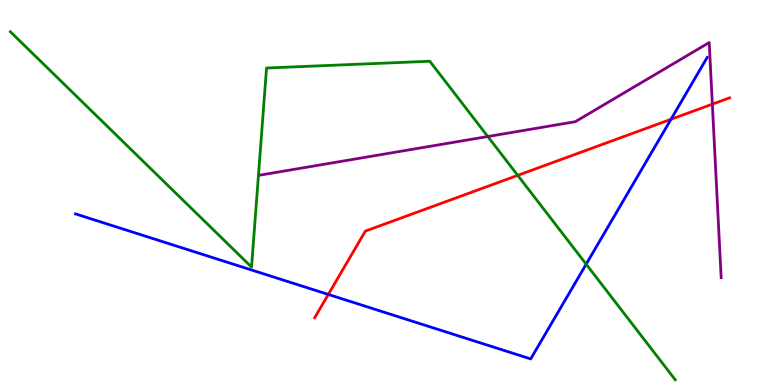[{'lines': ['blue', 'red'], 'intersections': [{'x': 4.24, 'y': 2.35}, {'x': 8.66, 'y': 6.9}]}, {'lines': ['green', 'red'], 'intersections': [{'x': 6.68, 'y': 5.45}]}, {'lines': ['purple', 'red'], 'intersections': [{'x': 9.19, 'y': 7.29}]}, {'lines': ['blue', 'green'], 'intersections': [{'x': 7.56, 'y': 3.14}]}, {'lines': ['blue', 'purple'], 'intersections': []}, {'lines': ['green', 'purple'], 'intersections': [{'x': 6.29, 'y': 6.45}]}]